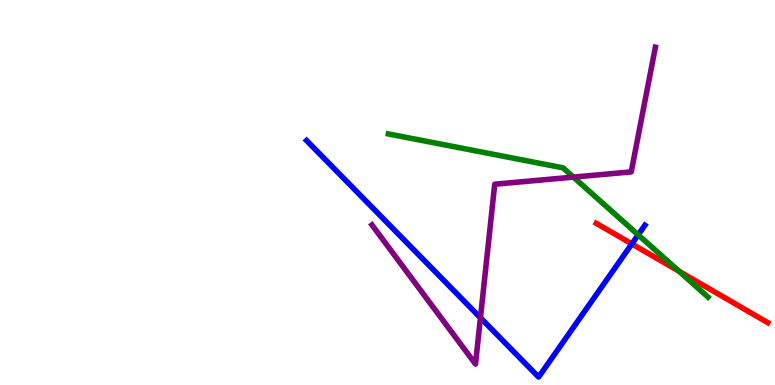[{'lines': ['blue', 'red'], 'intersections': [{'x': 8.15, 'y': 3.66}]}, {'lines': ['green', 'red'], 'intersections': [{'x': 8.76, 'y': 2.95}]}, {'lines': ['purple', 'red'], 'intersections': []}, {'lines': ['blue', 'green'], 'intersections': [{'x': 8.23, 'y': 3.9}]}, {'lines': ['blue', 'purple'], 'intersections': [{'x': 6.2, 'y': 1.75}]}, {'lines': ['green', 'purple'], 'intersections': [{'x': 7.4, 'y': 5.4}]}]